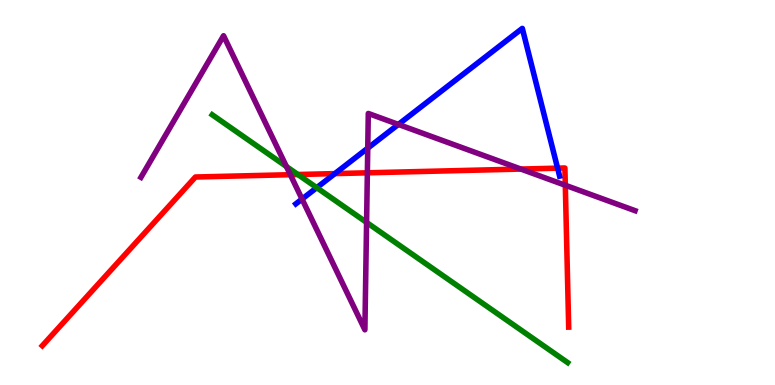[{'lines': ['blue', 'red'], 'intersections': [{'x': 4.32, 'y': 5.49}, {'x': 7.19, 'y': 5.63}]}, {'lines': ['green', 'red'], 'intersections': [{'x': 3.84, 'y': 5.47}]}, {'lines': ['purple', 'red'], 'intersections': [{'x': 3.75, 'y': 5.46}, {'x': 4.74, 'y': 5.51}, {'x': 6.72, 'y': 5.61}, {'x': 7.29, 'y': 5.19}]}, {'lines': ['blue', 'green'], 'intersections': [{'x': 4.09, 'y': 5.13}]}, {'lines': ['blue', 'purple'], 'intersections': [{'x': 3.9, 'y': 4.83}, {'x': 4.75, 'y': 6.15}, {'x': 5.14, 'y': 6.77}]}, {'lines': ['green', 'purple'], 'intersections': [{'x': 3.7, 'y': 5.68}, {'x': 4.73, 'y': 4.22}]}]